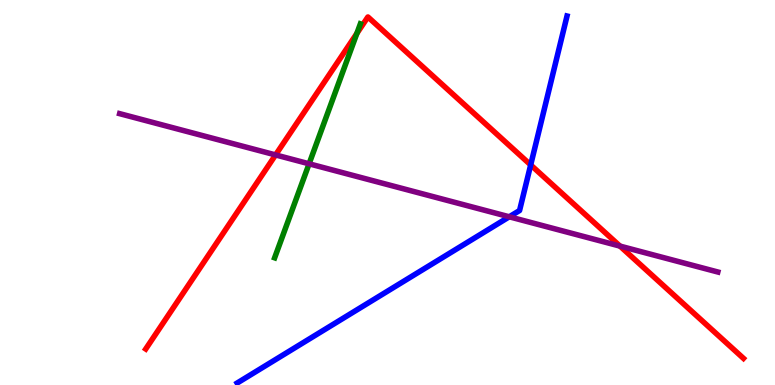[{'lines': ['blue', 'red'], 'intersections': [{'x': 6.85, 'y': 5.72}]}, {'lines': ['green', 'red'], 'intersections': [{'x': 4.6, 'y': 9.13}]}, {'lines': ['purple', 'red'], 'intersections': [{'x': 3.56, 'y': 5.98}, {'x': 8.0, 'y': 3.61}]}, {'lines': ['blue', 'green'], 'intersections': []}, {'lines': ['blue', 'purple'], 'intersections': [{'x': 6.57, 'y': 4.37}]}, {'lines': ['green', 'purple'], 'intersections': [{'x': 3.99, 'y': 5.75}]}]